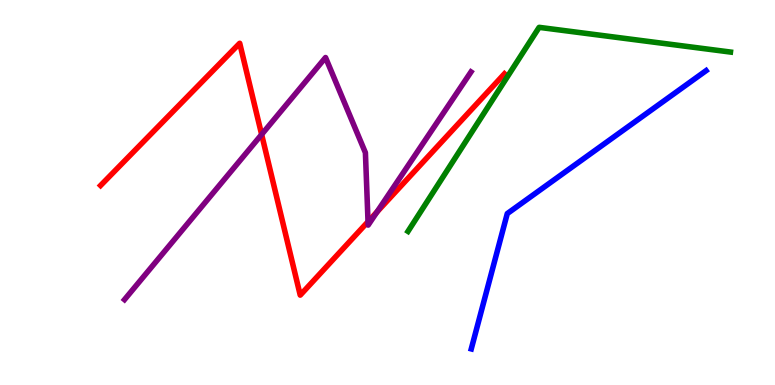[{'lines': ['blue', 'red'], 'intersections': []}, {'lines': ['green', 'red'], 'intersections': []}, {'lines': ['purple', 'red'], 'intersections': [{'x': 3.38, 'y': 6.51}, {'x': 4.75, 'y': 4.24}, {'x': 4.86, 'y': 4.49}]}, {'lines': ['blue', 'green'], 'intersections': []}, {'lines': ['blue', 'purple'], 'intersections': []}, {'lines': ['green', 'purple'], 'intersections': []}]